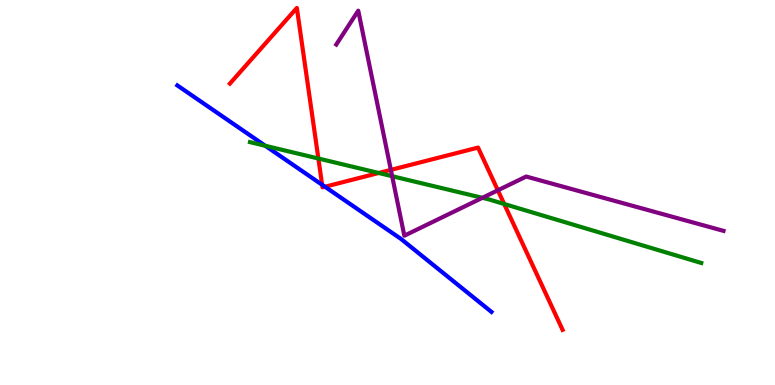[{'lines': ['blue', 'red'], 'intersections': [{'x': 4.16, 'y': 5.2}, {'x': 4.19, 'y': 5.15}]}, {'lines': ['green', 'red'], 'intersections': [{'x': 4.11, 'y': 5.88}, {'x': 4.89, 'y': 5.51}, {'x': 6.51, 'y': 4.7}]}, {'lines': ['purple', 'red'], 'intersections': [{'x': 5.04, 'y': 5.59}, {'x': 6.42, 'y': 5.06}]}, {'lines': ['blue', 'green'], 'intersections': [{'x': 3.42, 'y': 6.21}]}, {'lines': ['blue', 'purple'], 'intersections': []}, {'lines': ['green', 'purple'], 'intersections': [{'x': 5.06, 'y': 5.42}, {'x': 6.22, 'y': 4.86}]}]